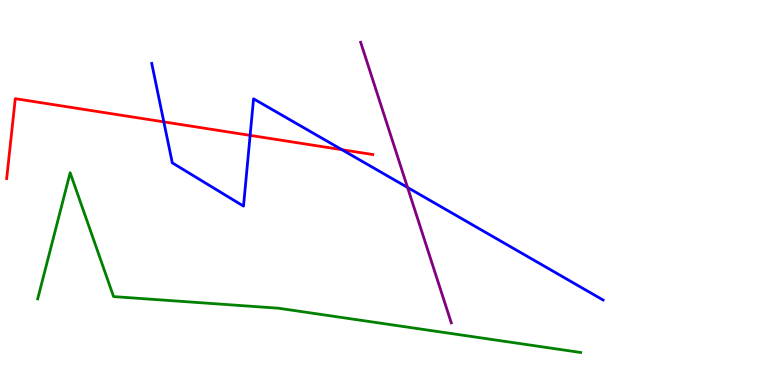[{'lines': ['blue', 'red'], 'intersections': [{'x': 2.11, 'y': 6.83}, {'x': 3.23, 'y': 6.48}, {'x': 4.41, 'y': 6.11}]}, {'lines': ['green', 'red'], 'intersections': []}, {'lines': ['purple', 'red'], 'intersections': []}, {'lines': ['blue', 'green'], 'intersections': []}, {'lines': ['blue', 'purple'], 'intersections': [{'x': 5.26, 'y': 5.13}]}, {'lines': ['green', 'purple'], 'intersections': []}]